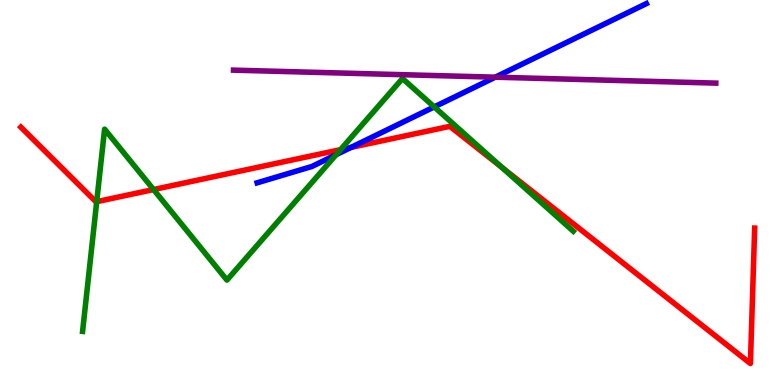[{'lines': ['blue', 'red'], 'intersections': [{'x': 4.53, 'y': 6.17}]}, {'lines': ['green', 'red'], 'intersections': [{'x': 1.25, 'y': 4.76}, {'x': 1.98, 'y': 5.08}, {'x': 4.39, 'y': 6.11}, {'x': 6.48, 'y': 5.65}]}, {'lines': ['purple', 'red'], 'intersections': []}, {'lines': ['blue', 'green'], 'intersections': [{'x': 4.34, 'y': 5.98}, {'x': 5.6, 'y': 7.22}]}, {'lines': ['blue', 'purple'], 'intersections': [{'x': 6.39, 'y': 8.0}]}, {'lines': ['green', 'purple'], 'intersections': []}]